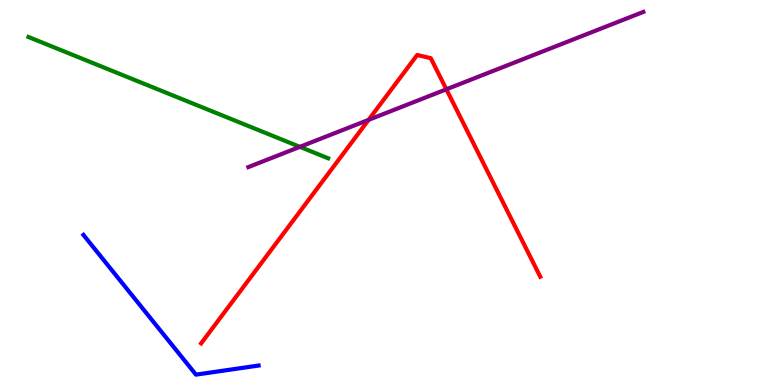[{'lines': ['blue', 'red'], 'intersections': []}, {'lines': ['green', 'red'], 'intersections': []}, {'lines': ['purple', 'red'], 'intersections': [{'x': 4.76, 'y': 6.89}, {'x': 5.76, 'y': 7.68}]}, {'lines': ['blue', 'green'], 'intersections': []}, {'lines': ['blue', 'purple'], 'intersections': []}, {'lines': ['green', 'purple'], 'intersections': [{'x': 3.87, 'y': 6.19}]}]